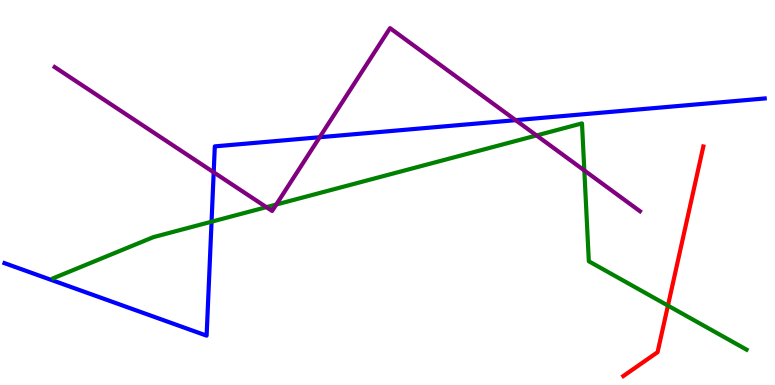[{'lines': ['blue', 'red'], 'intersections': []}, {'lines': ['green', 'red'], 'intersections': [{'x': 8.62, 'y': 2.06}]}, {'lines': ['purple', 'red'], 'intersections': []}, {'lines': ['blue', 'green'], 'intersections': [{'x': 2.73, 'y': 4.24}]}, {'lines': ['blue', 'purple'], 'intersections': [{'x': 2.76, 'y': 5.52}, {'x': 4.12, 'y': 6.44}, {'x': 6.65, 'y': 6.88}]}, {'lines': ['green', 'purple'], 'intersections': [{'x': 3.44, 'y': 4.62}, {'x': 3.56, 'y': 4.69}, {'x': 6.92, 'y': 6.48}, {'x': 7.54, 'y': 5.57}]}]